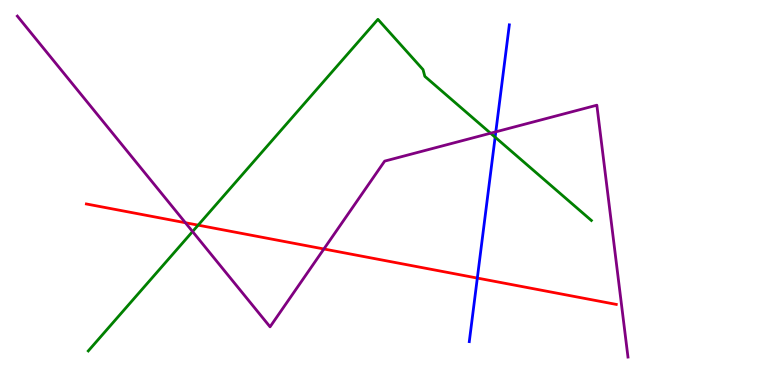[{'lines': ['blue', 'red'], 'intersections': [{'x': 6.16, 'y': 2.78}]}, {'lines': ['green', 'red'], 'intersections': [{'x': 2.56, 'y': 4.15}]}, {'lines': ['purple', 'red'], 'intersections': [{'x': 2.39, 'y': 4.21}, {'x': 4.18, 'y': 3.53}]}, {'lines': ['blue', 'green'], 'intersections': [{'x': 6.39, 'y': 6.44}]}, {'lines': ['blue', 'purple'], 'intersections': [{'x': 6.4, 'y': 6.58}]}, {'lines': ['green', 'purple'], 'intersections': [{'x': 2.48, 'y': 3.99}, {'x': 6.33, 'y': 6.54}]}]